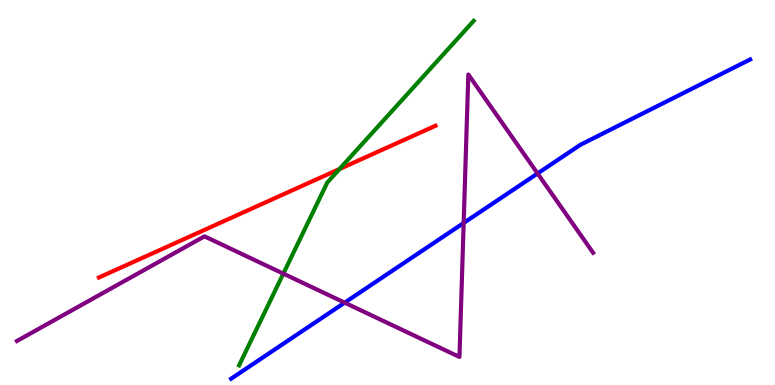[{'lines': ['blue', 'red'], 'intersections': []}, {'lines': ['green', 'red'], 'intersections': [{'x': 4.38, 'y': 5.61}]}, {'lines': ['purple', 'red'], 'intersections': []}, {'lines': ['blue', 'green'], 'intersections': []}, {'lines': ['blue', 'purple'], 'intersections': [{'x': 4.45, 'y': 2.14}, {'x': 5.98, 'y': 4.21}, {'x': 6.94, 'y': 5.49}]}, {'lines': ['green', 'purple'], 'intersections': [{'x': 3.66, 'y': 2.89}]}]